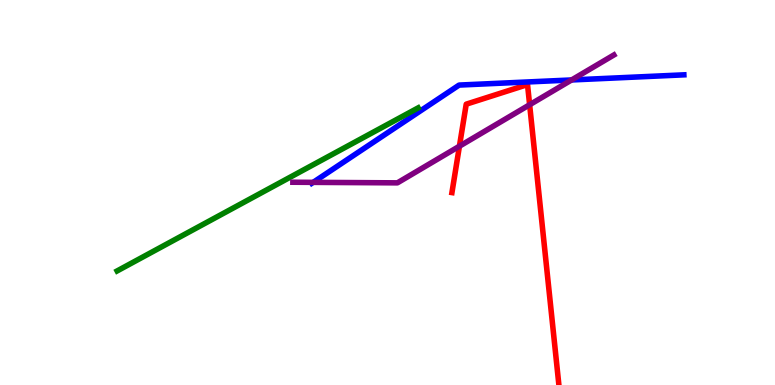[{'lines': ['blue', 'red'], 'intersections': []}, {'lines': ['green', 'red'], 'intersections': []}, {'lines': ['purple', 'red'], 'intersections': [{'x': 5.93, 'y': 6.2}, {'x': 6.83, 'y': 7.28}]}, {'lines': ['blue', 'green'], 'intersections': []}, {'lines': ['blue', 'purple'], 'intersections': [{'x': 4.04, 'y': 5.26}, {'x': 7.38, 'y': 7.92}]}, {'lines': ['green', 'purple'], 'intersections': []}]